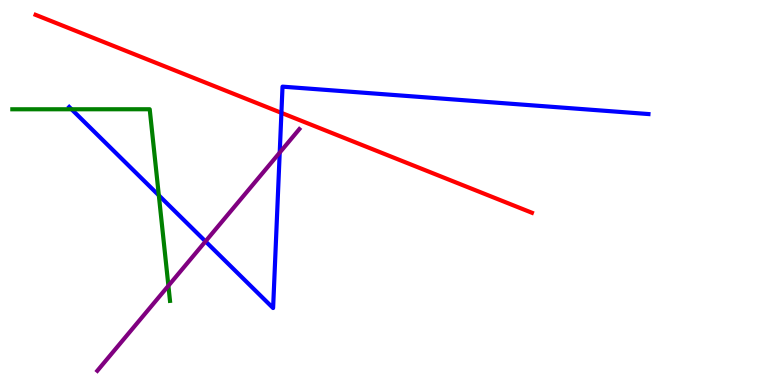[{'lines': ['blue', 'red'], 'intersections': [{'x': 3.63, 'y': 7.07}]}, {'lines': ['green', 'red'], 'intersections': []}, {'lines': ['purple', 'red'], 'intersections': []}, {'lines': ['blue', 'green'], 'intersections': [{'x': 0.923, 'y': 7.16}, {'x': 2.05, 'y': 4.93}]}, {'lines': ['blue', 'purple'], 'intersections': [{'x': 2.65, 'y': 3.73}, {'x': 3.61, 'y': 6.04}]}, {'lines': ['green', 'purple'], 'intersections': [{'x': 2.17, 'y': 2.58}]}]